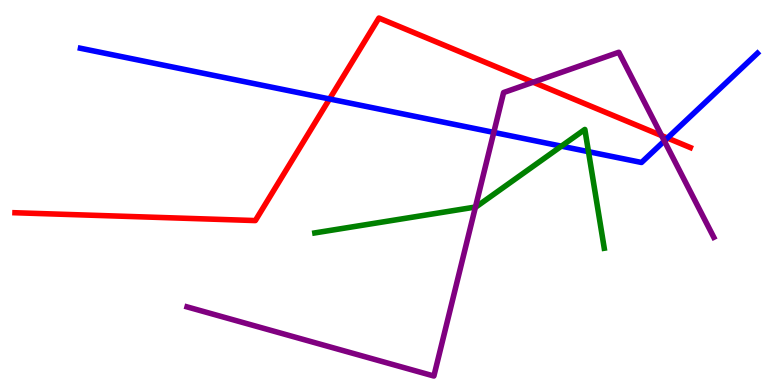[{'lines': ['blue', 'red'], 'intersections': [{'x': 4.25, 'y': 7.43}, {'x': 8.61, 'y': 6.41}]}, {'lines': ['green', 'red'], 'intersections': []}, {'lines': ['purple', 'red'], 'intersections': [{'x': 6.88, 'y': 7.86}, {'x': 8.54, 'y': 6.48}]}, {'lines': ['blue', 'green'], 'intersections': [{'x': 7.24, 'y': 6.2}, {'x': 7.59, 'y': 6.06}]}, {'lines': ['blue', 'purple'], 'intersections': [{'x': 6.37, 'y': 6.56}, {'x': 8.57, 'y': 6.34}]}, {'lines': ['green', 'purple'], 'intersections': [{'x': 6.13, 'y': 4.62}]}]